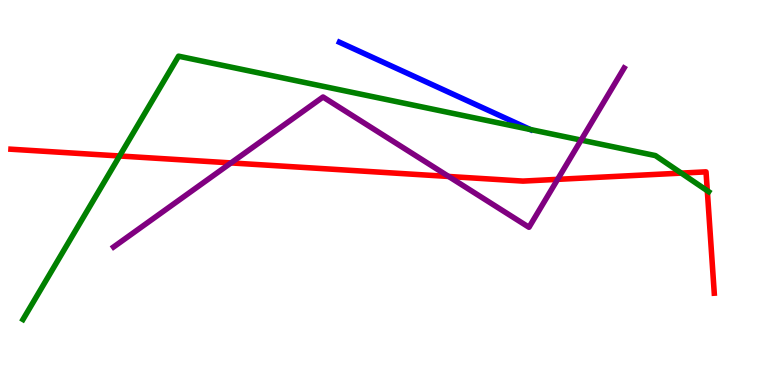[{'lines': ['blue', 'red'], 'intersections': []}, {'lines': ['green', 'red'], 'intersections': [{'x': 1.54, 'y': 5.95}, {'x': 8.79, 'y': 5.5}, {'x': 9.13, 'y': 5.05}]}, {'lines': ['purple', 'red'], 'intersections': [{'x': 2.98, 'y': 5.77}, {'x': 5.79, 'y': 5.42}, {'x': 7.2, 'y': 5.34}]}, {'lines': ['blue', 'green'], 'intersections': [{'x': 6.84, 'y': 6.64}]}, {'lines': ['blue', 'purple'], 'intersections': []}, {'lines': ['green', 'purple'], 'intersections': [{'x': 7.5, 'y': 6.36}]}]